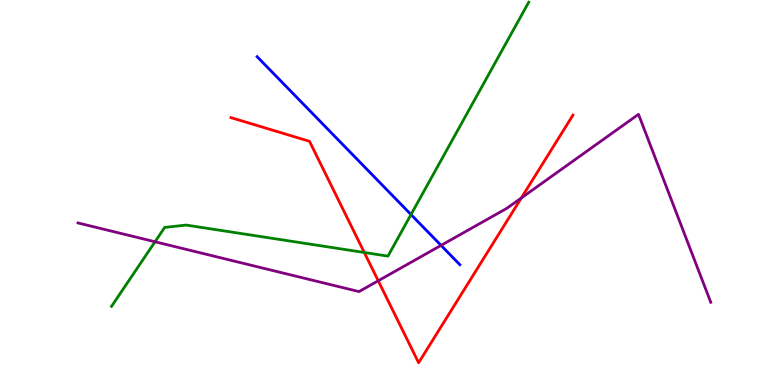[{'lines': ['blue', 'red'], 'intersections': []}, {'lines': ['green', 'red'], 'intersections': [{'x': 4.7, 'y': 3.44}]}, {'lines': ['purple', 'red'], 'intersections': [{'x': 4.88, 'y': 2.71}, {'x': 6.73, 'y': 4.86}]}, {'lines': ['blue', 'green'], 'intersections': [{'x': 5.3, 'y': 4.43}]}, {'lines': ['blue', 'purple'], 'intersections': [{'x': 5.69, 'y': 3.63}]}, {'lines': ['green', 'purple'], 'intersections': [{'x': 2.0, 'y': 3.72}]}]